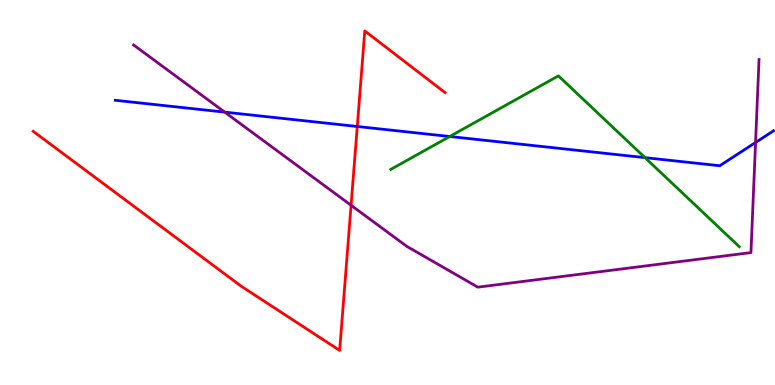[{'lines': ['blue', 'red'], 'intersections': [{'x': 4.61, 'y': 6.71}]}, {'lines': ['green', 'red'], 'intersections': []}, {'lines': ['purple', 'red'], 'intersections': [{'x': 4.53, 'y': 4.67}]}, {'lines': ['blue', 'green'], 'intersections': [{'x': 5.8, 'y': 6.45}, {'x': 8.32, 'y': 5.91}]}, {'lines': ['blue', 'purple'], 'intersections': [{'x': 2.9, 'y': 7.09}, {'x': 9.75, 'y': 6.3}]}, {'lines': ['green', 'purple'], 'intersections': []}]